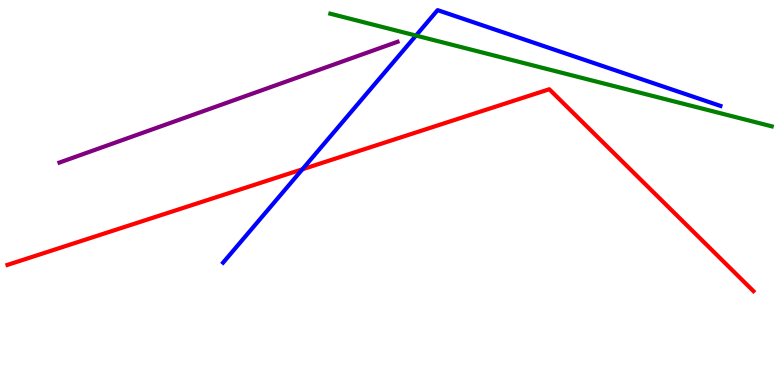[{'lines': ['blue', 'red'], 'intersections': [{'x': 3.9, 'y': 5.6}]}, {'lines': ['green', 'red'], 'intersections': []}, {'lines': ['purple', 'red'], 'intersections': []}, {'lines': ['blue', 'green'], 'intersections': [{'x': 5.37, 'y': 9.08}]}, {'lines': ['blue', 'purple'], 'intersections': []}, {'lines': ['green', 'purple'], 'intersections': []}]